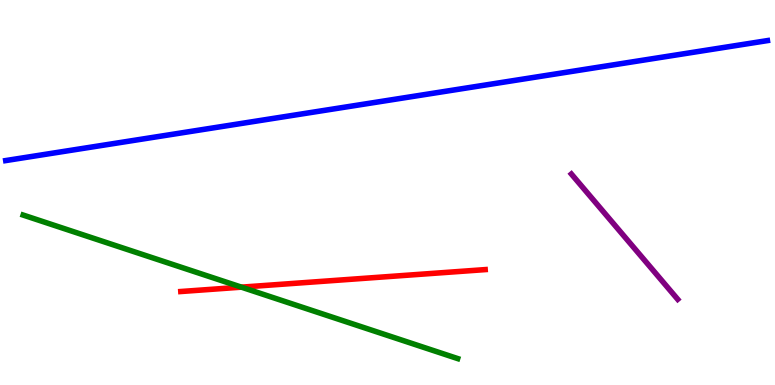[{'lines': ['blue', 'red'], 'intersections': []}, {'lines': ['green', 'red'], 'intersections': [{'x': 3.12, 'y': 2.54}]}, {'lines': ['purple', 'red'], 'intersections': []}, {'lines': ['blue', 'green'], 'intersections': []}, {'lines': ['blue', 'purple'], 'intersections': []}, {'lines': ['green', 'purple'], 'intersections': []}]